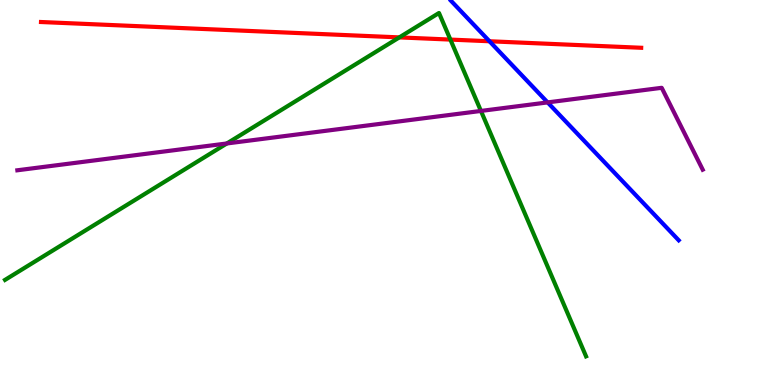[{'lines': ['blue', 'red'], 'intersections': [{'x': 6.32, 'y': 8.93}]}, {'lines': ['green', 'red'], 'intersections': [{'x': 5.15, 'y': 9.03}, {'x': 5.81, 'y': 8.97}]}, {'lines': ['purple', 'red'], 'intersections': []}, {'lines': ['blue', 'green'], 'intersections': []}, {'lines': ['blue', 'purple'], 'intersections': [{'x': 7.07, 'y': 7.34}]}, {'lines': ['green', 'purple'], 'intersections': [{'x': 2.93, 'y': 6.27}, {'x': 6.21, 'y': 7.12}]}]